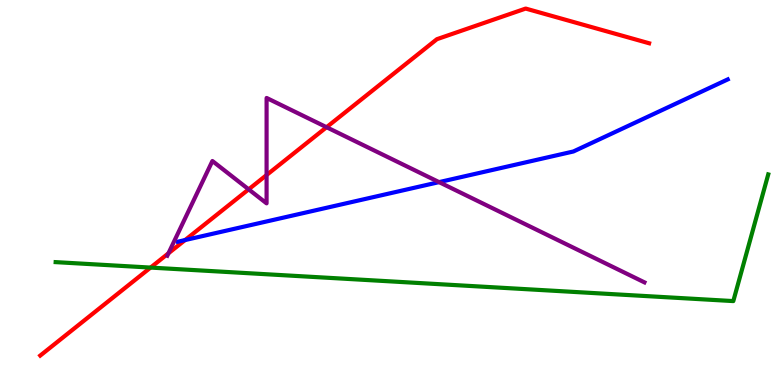[{'lines': ['blue', 'red'], 'intersections': [{'x': 2.39, 'y': 3.76}]}, {'lines': ['green', 'red'], 'intersections': [{'x': 1.94, 'y': 3.05}]}, {'lines': ['purple', 'red'], 'intersections': [{'x': 2.17, 'y': 3.42}, {'x': 3.21, 'y': 5.08}, {'x': 3.44, 'y': 5.45}, {'x': 4.21, 'y': 6.7}]}, {'lines': ['blue', 'green'], 'intersections': []}, {'lines': ['blue', 'purple'], 'intersections': [{'x': 5.67, 'y': 5.27}]}, {'lines': ['green', 'purple'], 'intersections': []}]